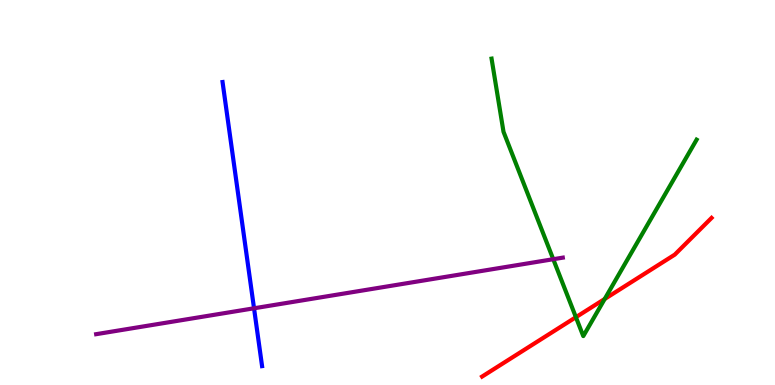[{'lines': ['blue', 'red'], 'intersections': []}, {'lines': ['green', 'red'], 'intersections': [{'x': 7.43, 'y': 1.76}, {'x': 7.8, 'y': 2.23}]}, {'lines': ['purple', 'red'], 'intersections': []}, {'lines': ['blue', 'green'], 'intersections': []}, {'lines': ['blue', 'purple'], 'intersections': [{'x': 3.28, 'y': 1.99}]}, {'lines': ['green', 'purple'], 'intersections': [{'x': 7.14, 'y': 3.27}]}]